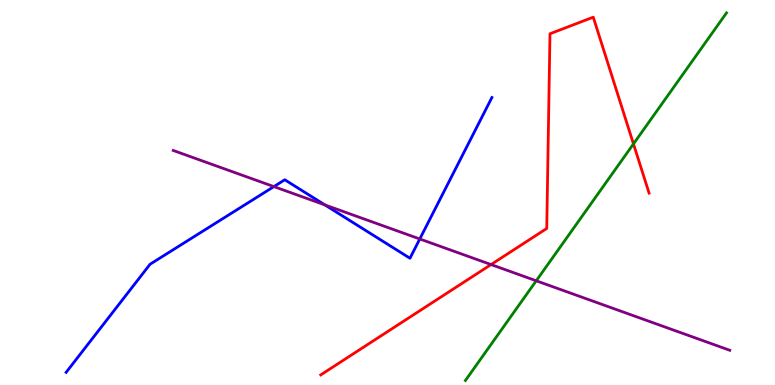[{'lines': ['blue', 'red'], 'intersections': []}, {'lines': ['green', 'red'], 'intersections': [{'x': 8.17, 'y': 6.26}]}, {'lines': ['purple', 'red'], 'intersections': [{'x': 6.34, 'y': 3.13}]}, {'lines': ['blue', 'green'], 'intersections': []}, {'lines': ['blue', 'purple'], 'intersections': [{'x': 3.53, 'y': 5.15}, {'x': 4.19, 'y': 4.68}, {'x': 5.42, 'y': 3.79}]}, {'lines': ['green', 'purple'], 'intersections': [{'x': 6.92, 'y': 2.71}]}]